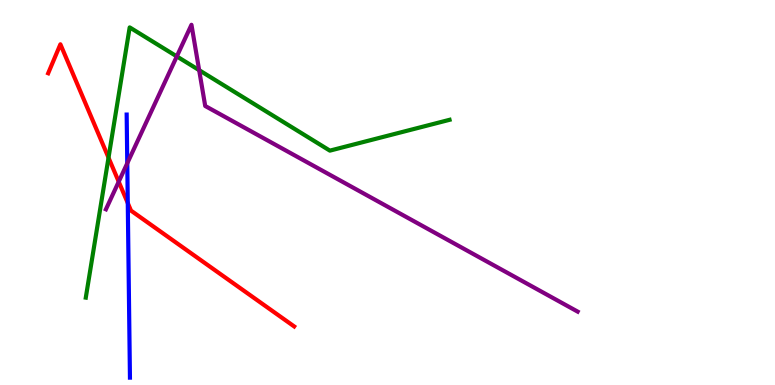[{'lines': ['blue', 'red'], 'intersections': [{'x': 1.65, 'y': 4.73}]}, {'lines': ['green', 'red'], 'intersections': [{'x': 1.4, 'y': 5.9}]}, {'lines': ['purple', 'red'], 'intersections': [{'x': 1.53, 'y': 5.28}]}, {'lines': ['blue', 'green'], 'intersections': []}, {'lines': ['blue', 'purple'], 'intersections': [{'x': 1.64, 'y': 5.76}]}, {'lines': ['green', 'purple'], 'intersections': [{'x': 2.28, 'y': 8.54}, {'x': 2.57, 'y': 8.18}]}]